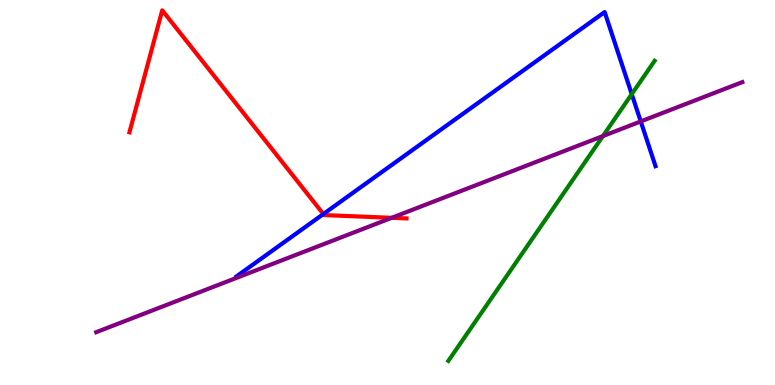[{'lines': ['blue', 'red'], 'intersections': [{'x': 4.17, 'y': 4.44}]}, {'lines': ['green', 'red'], 'intersections': []}, {'lines': ['purple', 'red'], 'intersections': [{'x': 5.05, 'y': 4.34}]}, {'lines': ['blue', 'green'], 'intersections': [{'x': 8.15, 'y': 7.55}]}, {'lines': ['blue', 'purple'], 'intersections': [{'x': 8.27, 'y': 6.85}]}, {'lines': ['green', 'purple'], 'intersections': [{'x': 7.78, 'y': 6.47}]}]